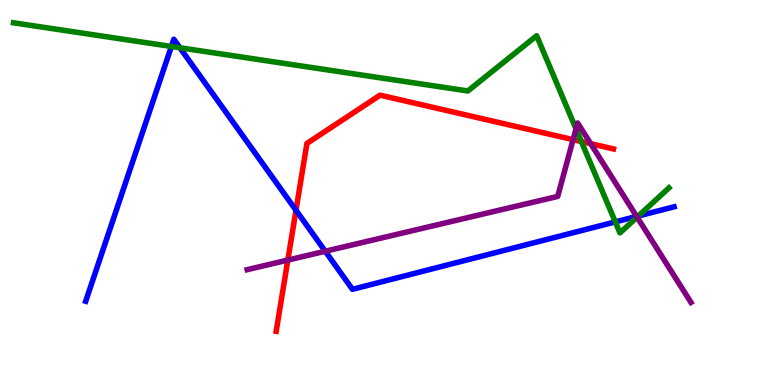[{'lines': ['blue', 'red'], 'intersections': [{'x': 3.82, 'y': 4.54}]}, {'lines': ['green', 'red'], 'intersections': [{'x': 7.5, 'y': 6.32}]}, {'lines': ['purple', 'red'], 'intersections': [{'x': 3.71, 'y': 3.24}, {'x': 7.39, 'y': 6.37}, {'x': 7.62, 'y': 6.27}]}, {'lines': ['blue', 'green'], 'intersections': [{'x': 2.21, 'y': 8.79}, {'x': 2.32, 'y': 8.76}, {'x': 7.94, 'y': 4.24}, {'x': 8.24, 'y': 4.39}]}, {'lines': ['blue', 'purple'], 'intersections': [{'x': 4.2, 'y': 3.47}, {'x': 8.21, 'y': 4.38}]}, {'lines': ['green', 'purple'], 'intersections': [{'x': 7.43, 'y': 6.65}, {'x': 8.22, 'y': 4.36}]}]